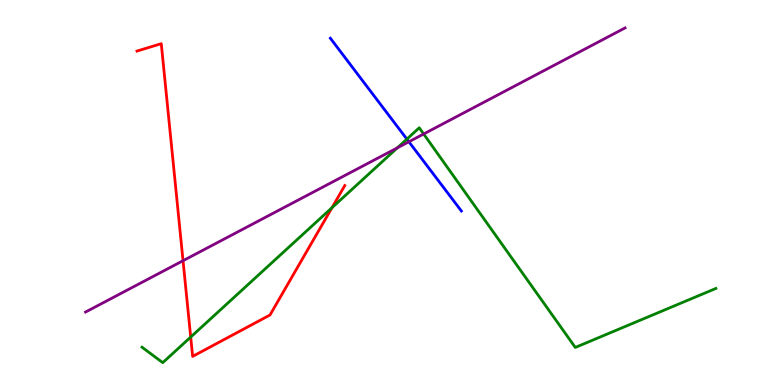[{'lines': ['blue', 'red'], 'intersections': []}, {'lines': ['green', 'red'], 'intersections': [{'x': 2.46, 'y': 1.25}, {'x': 4.28, 'y': 4.61}]}, {'lines': ['purple', 'red'], 'intersections': [{'x': 2.36, 'y': 3.23}]}, {'lines': ['blue', 'green'], 'intersections': [{'x': 5.25, 'y': 6.39}]}, {'lines': ['blue', 'purple'], 'intersections': [{'x': 5.28, 'y': 6.32}]}, {'lines': ['green', 'purple'], 'intersections': [{'x': 5.13, 'y': 6.16}, {'x': 5.47, 'y': 6.52}]}]